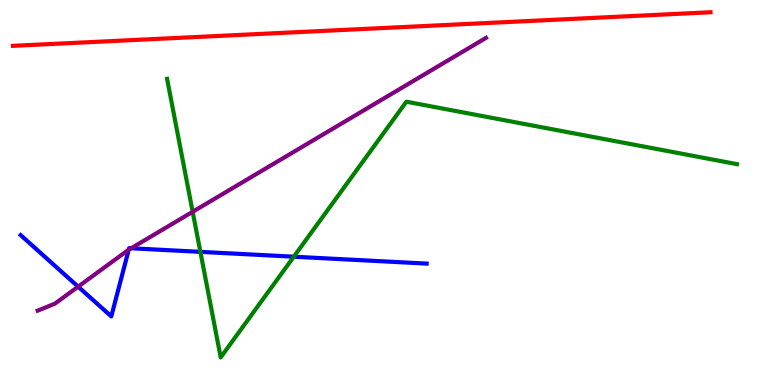[{'lines': ['blue', 'red'], 'intersections': []}, {'lines': ['green', 'red'], 'intersections': []}, {'lines': ['purple', 'red'], 'intersections': []}, {'lines': ['blue', 'green'], 'intersections': [{'x': 2.59, 'y': 3.46}, {'x': 3.79, 'y': 3.33}]}, {'lines': ['blue', 'purple'], 'intersections': [{'x': 1.01, 'y': 2.55}, {'x': 1.66, 'y': 3.51}, {'x': 1.69, 'y': 3.55}]}, {'lines': ['green', 'purple'], 'intersections': [{'x': 2.49, 'y': 4.5}]}]